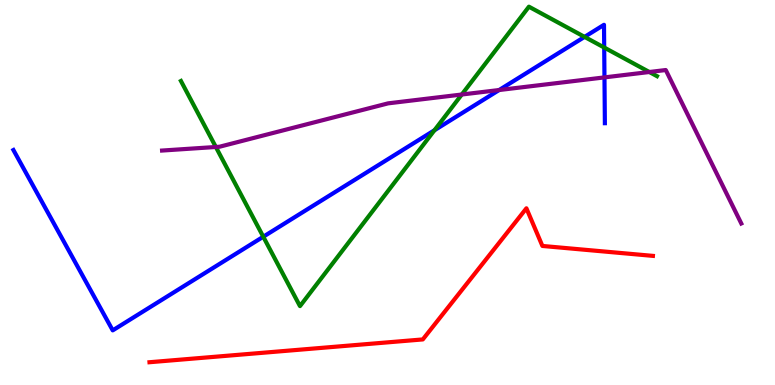[{'lines': ['blue', 'red'], 'intersections': []}, {'lines': ['green', 'red'], 'intersections': []}, {'lines': ['purple', 'red'], 'intersections': []}, {'lines': ['blue', 'green'], 'intersections': [{'x': 3.4, 'y': 3.85}, {'x': 5.61, 'y': 6.62}, {'x': 7.54, 'y': 9.04}, {'x': 7.8, 'y': 8.77}]}, {'lines': ['blue', 'purple'], 'intersections': [{'x': 6.44, 'y': 7.66}, {'x': 7.8, 'y': 7.99}]}, {'lines': ['green', 'purple'], 'intersections': [{'x': 2.78, 'y': 6.18}, {'x': 5.96, 'y': 7.55}, {'x': 8.38, 'y': 8.13}]}]